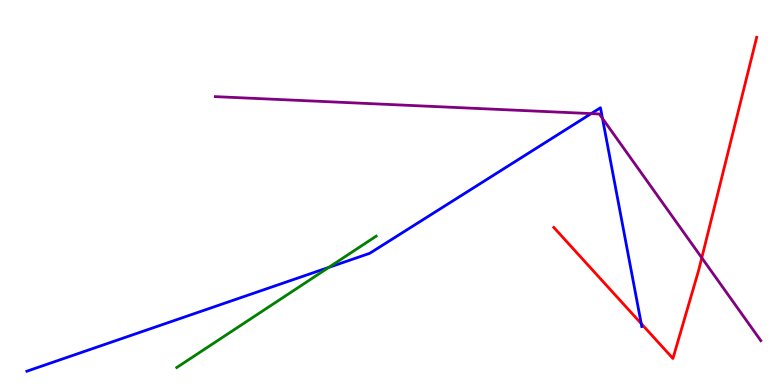[{'lines': ['blue', 'red'], 'intersections': [{'x': 8.27, 'y': 1.59}]}, {'lines': ['green', 'red'], 'intersections': []}, {'lines': ['purple', 'red'], 'intersections': [{'x': 9.06, 'y': 3.3}]}, {'lines': ['blue', 'green'], 'intersections': [{'x': 4.24, 'y': 3.05}]}, {'lines': ['blue', 'purple'], 'intersections': [{'x': 7.63, 'y': 7.05}, {'x': 7.77, 'y': 6.92}]}, {'lines': ['green', 'purple'], 'intersections': []}]